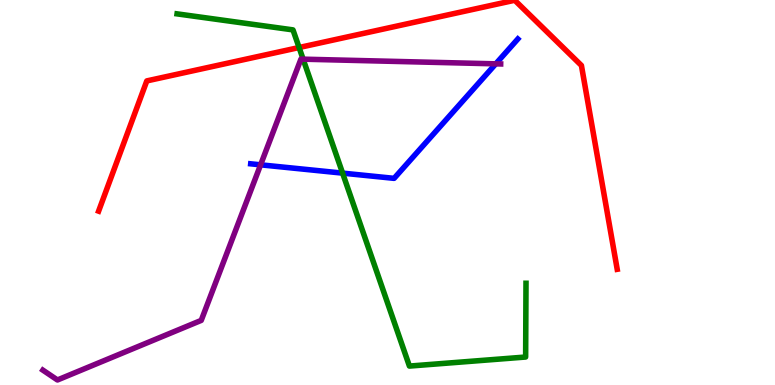[{'lines': ['blue', 'red'], 'intersections': []}, {'lines': ['green', 'red'], 'intersections': [{'x': 3.86, 'y': 8.77}]}, {'lines': ['purple', 'red'], 'intersections': []}, {'lines': ['blue', 'green'], 'intersections': [{'x': 4.42, 'y': 5.5}]}, {'lines': ['blue', 'purple'], 'intersections': [{'x': 3.36, 'y': 5.72}, {'x': 6.4, 'y': 8.34}]}, {'lines': ['green', 'purple'], 'intersections': [{'x': 3.91, 'y': 8.46}]}]